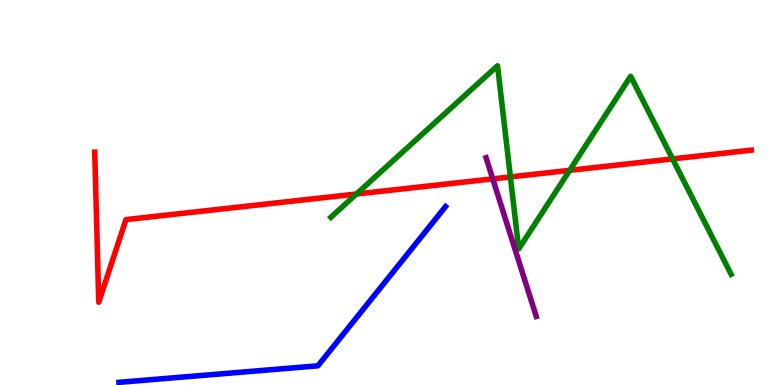[{'lines': ['blue', 'red'], 'intersections': []}, {'lines': ['green', 'red'], 'intersections': [{'x': 4.6, 'y': 4.96}, {'x': 6.59, 'y': 5.4}, {'x': 7.35, 'y': 5.58}, {'x': 8.68, 'y': 5.87}]}, {'lines': ['purple', 'red'], 'intersections': [{'x': 6.36, 'y': 5.35}]}, {'lines': ['blue', 'green'], 'intersections': []}, {'lines': ['blue', 'purple'], 'intersections': []}, {'lines': ['green', 'purple'], 'intersections': []}]